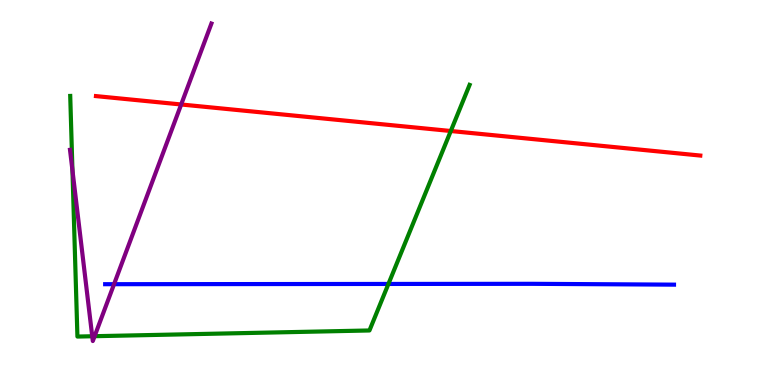[{'lines': ['blue', 'red'], 'intersections': []}, {'lines': ['green', 'red'], 'intersections': [{'x': 5.82, 'y': 6.6}]}, {'lines': ['purple', 'red'], 'intersections': [{'x': 2.34, 'y': 7.29}]}, {'lines': ['blue', 'green'], 'intersections': [{'x': 5.01, 'y': 2.62}]}, {'lines': ['blue', 'purple'], 'intersections': [{'x': 1.47, 'y': 2.62}]}, {'lines': ['green', 'purple'], 'intersections': [{'x': 0.935, 'y': 5.57}, {'x': 1.19, 'y': 1.27}, {'x': 1.22, 'y': 1.27}]}]